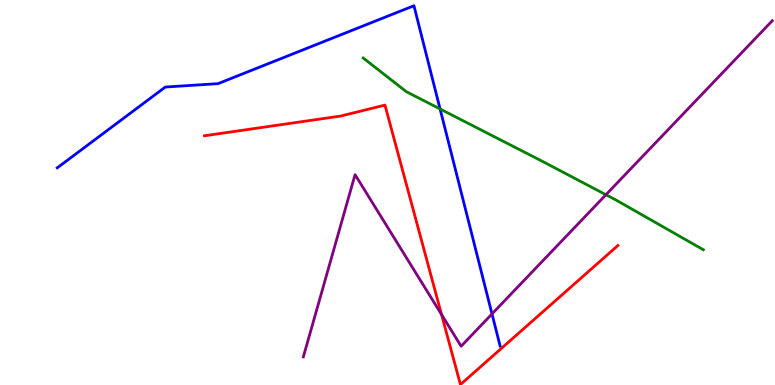[{'lines': ['blue', 'red'], 'intersections': []}, {'lines': ['green', 'red'], 'intersections': []}, {'lines': ['purple', 'red'], 'intersections': [{'x': 5.7, 'y': 1.83}]}, {'lines': ['blue', 'green'], 'intersections': [{'x': 5.68, 'y': 7.17}]}, {'lines': ['blue', 'purple'], 'intersections': [{'x': 6.35, 'y': 1.85}]}, {'lines': ['green', 'purple'], 'intersections': [{'x': 7.82, 'y': 4.94}]}]